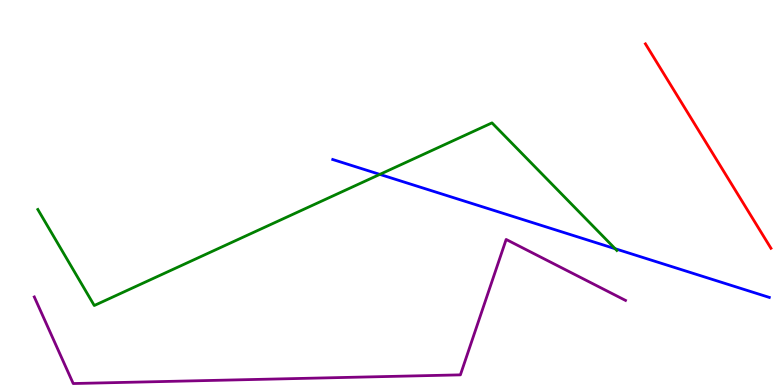[{'lines': ['blue', 'red'], 'intersections': []}, {'lines': ['green', 'red'], 'intersections': []}, {'lines': ['purple', 'red'], 'intersections': []}, {'lines': ['blue', 'green'], 'intersections': [{'x': 4.9, 'y': 5.47}, {'x': 7.94, 'y': 3.54}]}, {'lines': ['blue', 'purple'], 'intersections': []}, {'lines': ['green', 'purple'], 'intersections': []}]